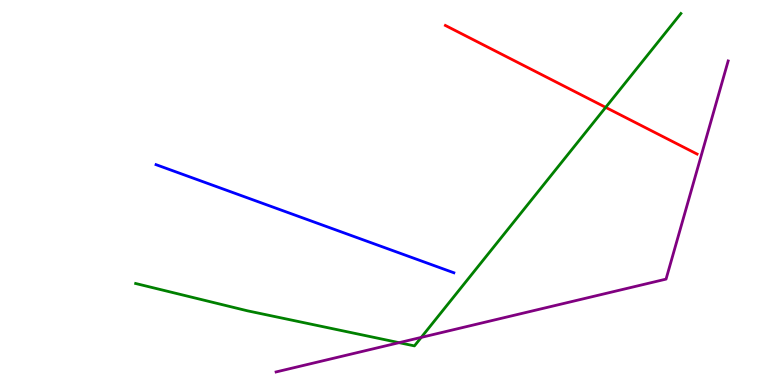[{'lines': ['blue', 'red'], 'intersections': []}, {'lines': ['green', 'red'], 'intersections': [{'x': 7.82, 'y': 7.21}]}, {'lines': ['purple', 'red'], 'intersections': []}, {'lines': ['blue', 'green'], 'intersections': []}, {'lines': ['blue', 'purple'], 'intersections': []}, {'lines': ['green', 'purple'], 'intersections': [{'x': 5.15, 'y': 1.1}, {'x': 5.44, 'y': 1.24}]}]